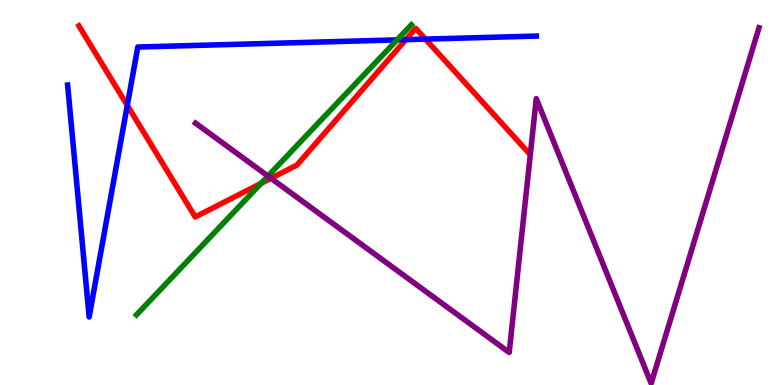[{'lines': ['blue', 'red'], 'intersections': [{'x': 1.64, 'y': 7.26}, {'x': 5.24, 'y': 8.97}, {'x': 5.49, 'y': 8.98}]}, {'lines': ['green', 'red'], 'intersections': [{'x': 3.37, 'y': 5.24}]}, {'lines': ['purple', 'red'], 'intersections': [{'x': 3.5, 'y': 5.37}]}, {'lines': ['blue', 'green'], 'intersections': [{'x': 5.12, 'y': 8.96}]}, {'lines': ['blue', 'purple'], 'intersections': []}, {'lines': ['green', 'purple'], 'intersections': [{'x': 3.46, 'y': 5.43}]}]